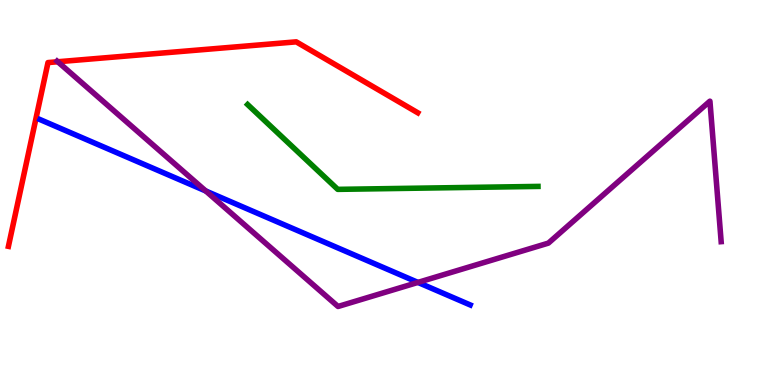[{'lines': ['blue', 'red'], 'intersections': []}, {'lines': ['green', 'red'], 'intersections': []}, {'lines': ['purple', 'red'], 'intersections': [{'x': 0.745, 'y': 8.4}]}, {'lines': ['blue', 'green'], 'intersections': []}, {'lines': ['blue', 'purple'], 'intersections': [{'x': 2.66, 'y': 5.04}, {'x': 5.39, 'y': 2.66}]}, {'lines': ['green', 'purple'], 'intersections': []}]